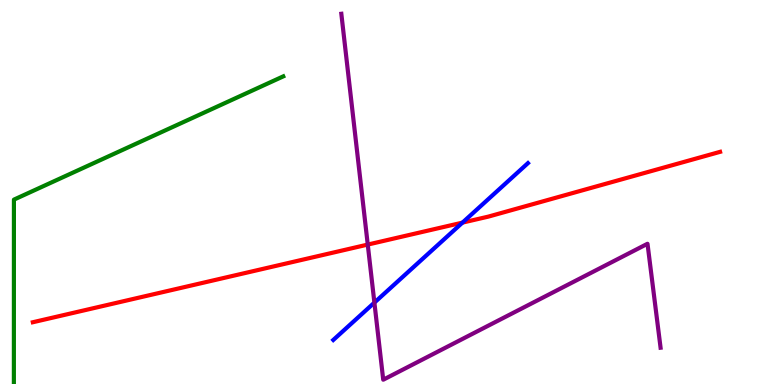[{'lines': ['blue', 'red'], 'intersections': [{'x': 5.97, 'y': 4.22}]}, {'lines': ['green', 'red'], 'intersections': []}, {'lines': ['purple', 'red'], 'intersections': [{'x': 4.75, 'y': 3.65}]}, {'lines': ['blue', 'green'], 'intersections': []}, {'lines': ['blue', 'purple'], 'intersections': [{'x': 4.83, 'y': 2.14}]}, {'lines': ['green', 'purple'], 'intersections': []}]